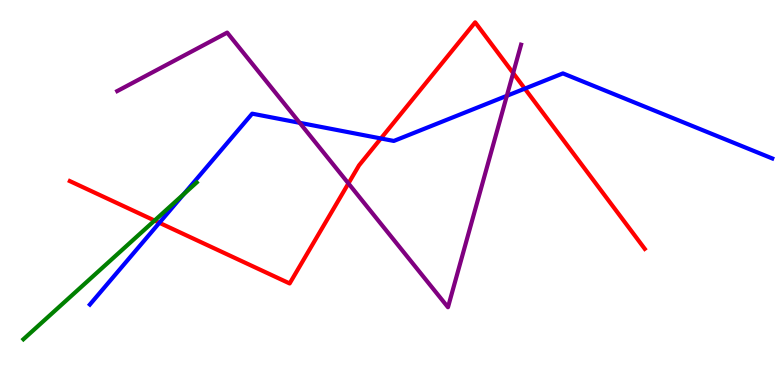[{'lines': ['blue', 'red'], 'intersections': [{'x': 2.06, 'y': 4.21}, {'x': 4.91, 'y': 6.4}, {'x': 6.77, 'y': 7.7}]}, {'lines': ['green', 'red'], 'intersections': [{'x': 1.99, 'y': 4.27}]}, {'lines': ['purple', 'red'], 'intersections': [{'x': 4.5, 'y': 5.24}, {'x': 6.62, 'y': 8.1}]}, {'lines': ['blue', 'green'], 'intersections': [{'x': 2.37, 'y': 4.96}]}, {'lines': ['blue', 'purple'], 'intersections': [{'x': 3.87, 'y': 6.81}, {'x': 6.54, 'y': 7.51}]}, {'lines': ['green', 'purple'], 'intersections': []}]